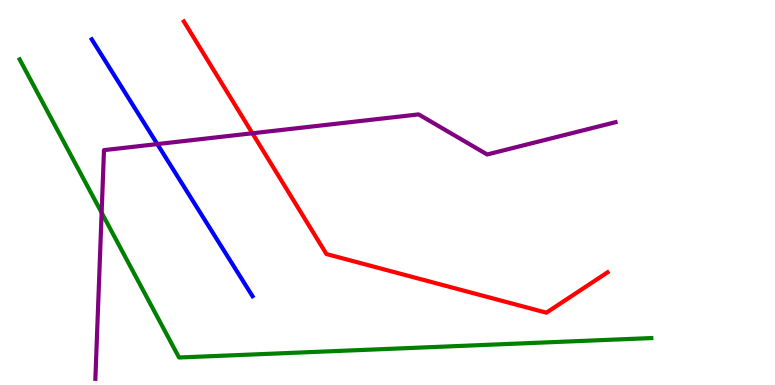[{'lines': ['blue', 'red'], 'intersections': []}, {'lines': ['green', 'red'], 'intersections': []}, {'lines': ['purple', 'red'], 'intersections': [{'x': 3.26, 'y': 6.54}]}, {'lines': ['blue', 'green'], 'intersections': []}, {'lines': ['blue', 'purple'], 'intersections': [{'x': 2.03, 'y': 6.26}]}, {'lines': ['green', 'purple'], 'intersections': [{'x': 1.31, 'y': 4.48}]}]